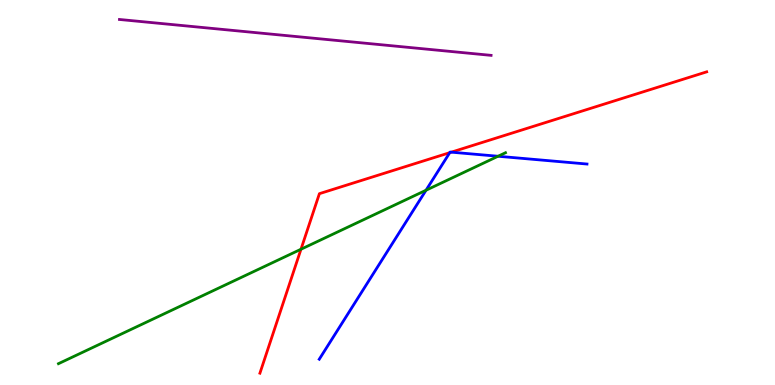[{'lines': ['blue', 'red'], 'intersections': [{'x': 5.8, 'y': 6.03}, {'x': 5.82, 'y': 6.05}]}, {'lines': ['green', 'red'], 'intersections': [{'x': 3.88, 'y': 3.53}]}, {'lines': ['purple', 'red'], 'intersections': []}, {'lines': ['blue', 'green'], 'intersections': [{'x': 5.5, 'y': 5.06}, {'x': 6.43, 'y': 5.94}]}, {'lines': ['blue', 'purple'], 'intersections': []}, {'lines': ['green', 'purple'], 'intersections': []}]